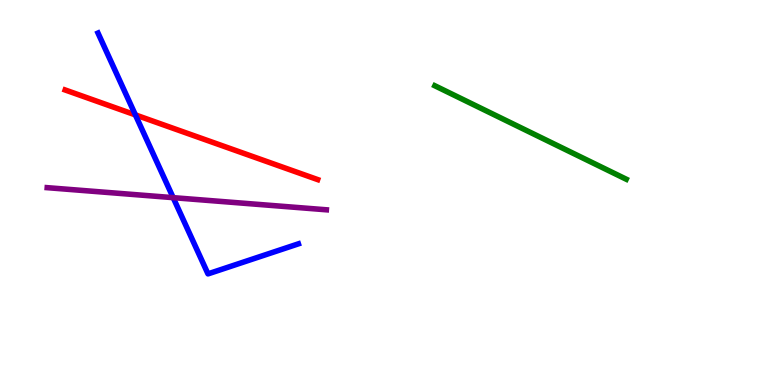[{'lines': ['blue', 'red'], 'intersections': [{'x': 1.75, 'y': 7.02}]}, {'lines': ['green', 'red'], 'intersections': []}, {'lines': ['purple', 'red'], 'intersections': []}, {'lines': ['blue', 'green'], 'intersections': []}, {'lines': ['blue', 'purple'], 'intersections': [{'x': 2.23, 'y': 4.87}]}, {'lines': ['green', 'purple'], 'intersections': []}]